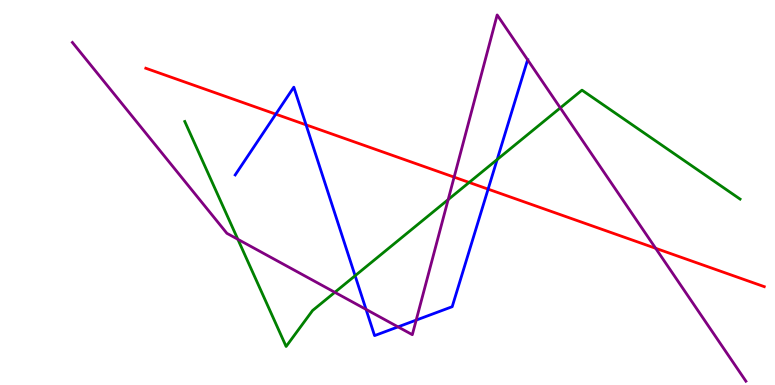[{'lines': ['blue', 'red'], 'intersections': [{'x': 3.56, 'y': 7.03}, {'x': 3.95, 'y': 6.76}, {'x': 6.3, 'y': 5.09}]}, {'lines': ['green', 'red'], 'intersections': [{'x': 6.05, 'y': 5.26}]}, {'lines': ['purple', 'red'], 'intersections': [{'x': 5.86, 'y': 5.4}, {'x': 8.46, 'y': 3.55}]}, {'lines': ['blue', 'green'], 'intersections': [{'x': 4.58, 'y': 2.84}, {'x': 6.41, 'y': 5.86}]}, {'lines': ['blue', 'purple'], 'intersections': [{'x': 4.72, 'y': 1.96}, {'x': 5.14, 'y': 1.51}, {'x': 5.37, 'y': 1.69}, {'x': 6.81, 'y': 8.45}]}, {'lines': ['green', 'purple'], 'intersections': [{'x': 3.07, 'y': 3.78}, {'x': 4.32, 'y': 2.41}, {'x': 5.78, 'y': 4.82}, {'x': 7.23, 'y': 7.2}]}]